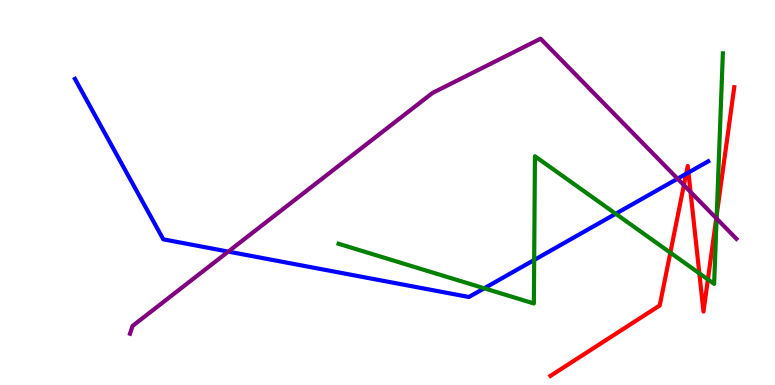[{'lines': ['blue', 'red'], 'intersections': [{'x': 8.85, 'y': 5.48}, {'x': 8.88, 'y': 5.52}]}, {'lines': ['green', 'red'], 'intersections': [{'x': 8.65, 'y': 3.44}, {'x': 9.02, 'y': 2.9}, {'x': 9.13, 'y': 2.74}, {'x': 9.25, 'y': 4.42}]}, {'lines': ['purple', 'red'], 'intersections': [{'x': 8.82, 'y': 5.19}, {'x': 8.91, 'y': 5.01}, {'x': 9.24, 'y': 4.33}]}, {'lines': ['blue', 'green'], 'intersections': [{'x': 6.25, 'y': 2.51}, {'x': 6.89, 'y': 3.25}, {'x': 7.94, 'y': 4.45}]}, {'lines': ['blue', 'purple'], 'intersections': [{'x': 2.95, 'y': 3.46}, {'x': 8.74, 'y': 5.36}]}, {'lines': ['green', 'purple'], 'intersections': [{'x': 9.25, 'y': 4.32}]}]